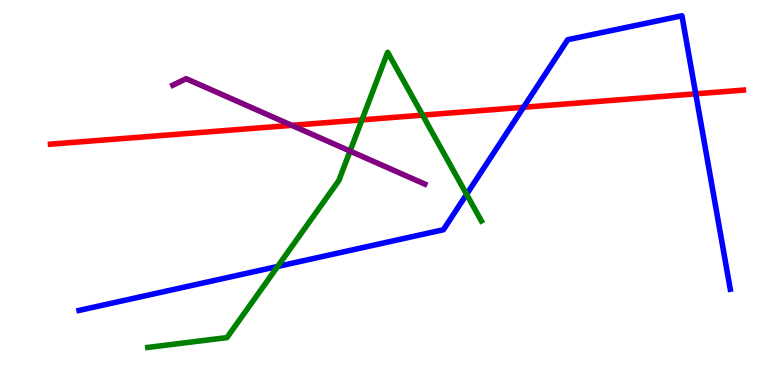[{'lines': ['blue', 'red'], 'intersections': [{'x': 6.76, 'y': 7.21}, {'x': 8.98, 'y': 7.56}]}, {'lines': ['green', 'red'], 'intersections': [{'x': 4.67, 'y': 6.89}, {'x': 5.45, 'y': 7.01}]}, {'lines': ['purple', 'red'], 'intersections': [{'x': 3.76, 'y': 6.74}]}, {'lines': ['blue', 'green'], 'intersections': [{'x': 3.58, 'y': 3.08}, {'x': 6.02, 'y': 4.95}]}, {'lines': ['blue', 'purple'], 'intersections': []}, {'lines': ['green', 'purple'], 'intersections': [{'x': 4.52, 'y': 6.08}]}]